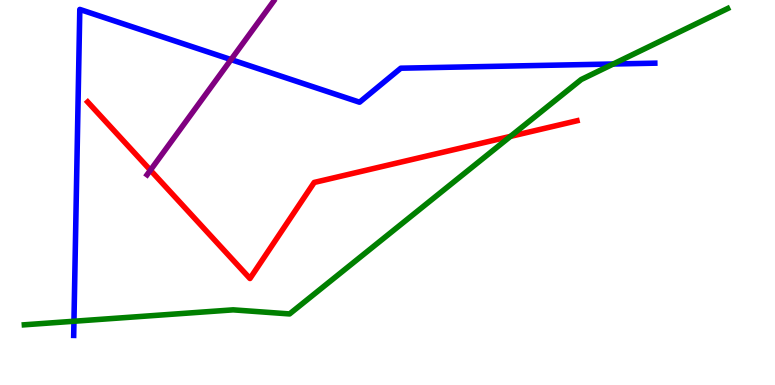[{'lines': ['blue', 'red'], 'intersections': []}, {'lines': ['green', 'red'], 'intersections': [{'x': 6.59, 'y': 6.46}]}, {'lines': ['purple', 'red'], 'intersections': [{'x': 1.94, 'y': 5.58}]}, {'lines': ['blue', 'green'], 'intersections': [{'x': 0.954, 'y': 1.66}, {'x': 7.91, 'y': 8.34}]}, {'lines': ['blue', 'purple'], 'intersections': [{'x': 2.98, 'y': 8.45}]}, {'lines': ['green', 'purple'], 'intersections': []}]